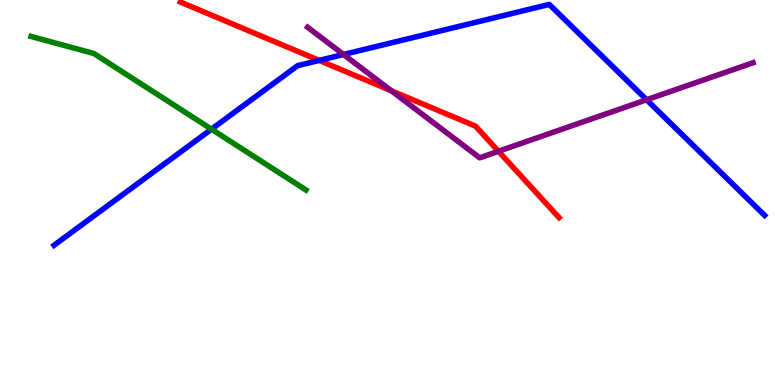[{'lines': ['blue', 'red'], 'intersections': [{'x': 4.12, 'y': 8.43}]}, {'lines': ['green', 'red'], 'intersections': []}, {'lines': ['purple', 'red'], 'intersections': [{'x': 5.05, 'y': 7.64}, {'x': 6.43, 'y': 6.07}]}, {'lines': ['blue', 'green'], 'intersections': [{'x': 2.73, 'y': 6.64}]}, {'lines': ['blue', 'purple'], 'intersections': [{'x': 4.43, 'y': 8.58}, {'x': 8.34, 'y': 7.41}]}, {'lines': ['green', 'purple'], 'intersections': []}]